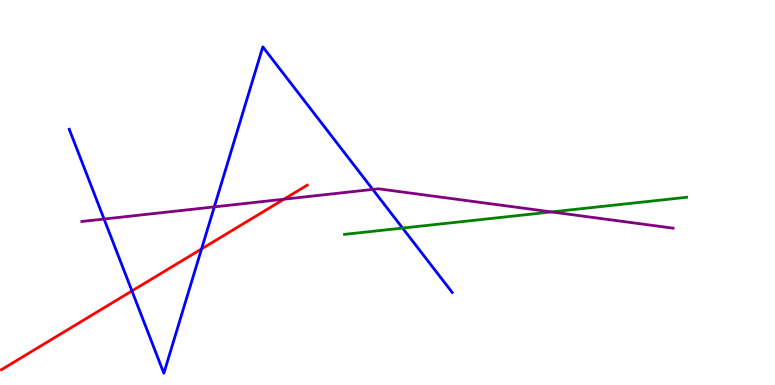[{'lines': ['blue', 'red'], 'intersections': [{'x': 1.7, 'y': 2.44}, {'x': 2.6, 'y': 3.53}]}, {'lines': ['green', 'red'], 'intersections': []}, {'lines': ['purple', 'red'], 'intersections': [{'x': 3.66, 'y': 4.83}]}, {'lines': ['blue', 'green'], 'intersections': [{'x': 5.19, 'y': 4.08}]}, {'lines': ['blue', 'purple'], 'intersections': [{'x': 1.34, 'y': 4.31}, {'x': 2.77, 'y': 4.63}, {'x': 4.81, 'y': 5.08}]}, {'lines': ['green', 'purple'], 'intersections': [{'x': 7.12, 'y': 4.5}]}]